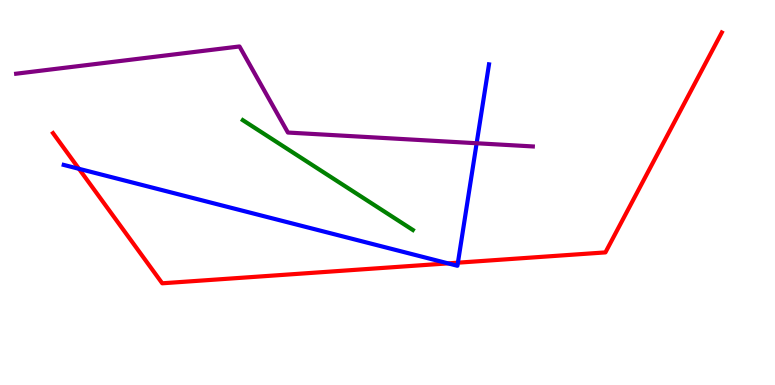[{'lines': ['blue', 'red'], 'intersections': [{'x': 1.02, 'y': 5.62}, {'x': 5.78, 'y': 3.16}, {'x': 5.91, 'y': 3.18}]}, {'lines': ['green', 'red'], 'intersections': []}, {'lines': ['purple', 'red'], 'intersections': []}, {'lines': ['blue', 'green'], 'intersections': []}, {'lines': ['blue', 'purple'], 'intersections': [{'x': 6.15, 'y': 6.28}]}, {'lines': ['green', 'purple'], 'intersections': []}]